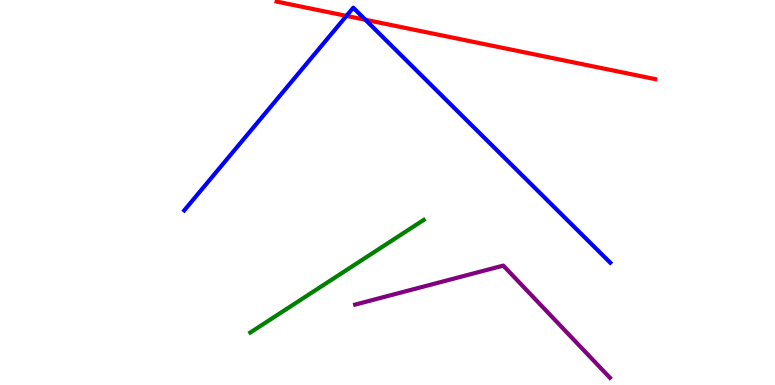[{'lines': ['blue', 'red'], 'intersections': [{'x': 4.47, 'y': 9.59}, {'x': 4.71, 'y': 9.49}]}, {'lines': ['green', 'red'], 'intersections': []}, {'lines': ['purple', 'red'], 'intersections': []}, {'lines': ['blue', 'green'], 'intersections': []}, {'lines': ['blue', 'purple'], 'intersections': []}, {'lines': ['green', 'purple'], 'intersections': []}]